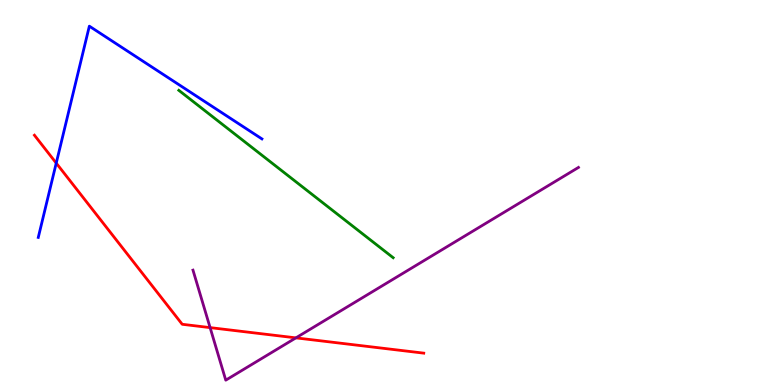[{'lines': ['blue', 'red'], 'intersections': [{'x': 0.726, 'y': 5.76}]}, {'lines': ['green', 'red'], 'intersections': []}, {'lines': ['purple', 'red'], 'intersections': [{'x': 2.71, 'y': 1.49}, {'x': 3.82, 'y': 1.22}]}, {'lines': ['blue', 'green'], 'intersections': []}, {'lines': ['blue', 'purple'], 'intersections': []}, {'lines': ['green', 'purple'], 'intersections': []}]